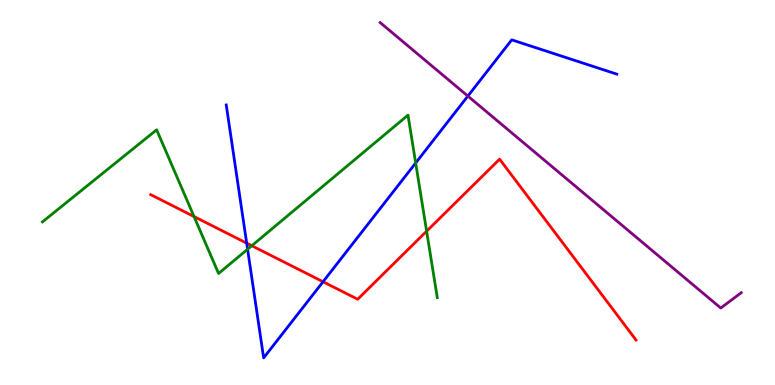[{'lines': ['blue', 'red'], 'intersections': [{'x': 3.18, 'y': 3.68}, {'x': 4.17, 'y': 2.68}]}, {'lines': ['green', 'red'], 'intersections': [{'x': 2.5, 'y': 4.38}, {'x': 3.25, 'y': 3.62}, {'x': 5.5, 'y': 3.99}]}, {'lines': ['purple', 'red'], 'intersections': []}, {'lines': ['blue', 'green'], 'intersections': [{'x': 3.19, 'y': 3.53}, {'x': 5.36, 'y': 5.77}]}, {'lines': ['blue', 'purple'], 'intersections': [{'x': 6.04, 'y': 7.5}]}, {'lines': ['green', 'purple'], 'intersections': []}]